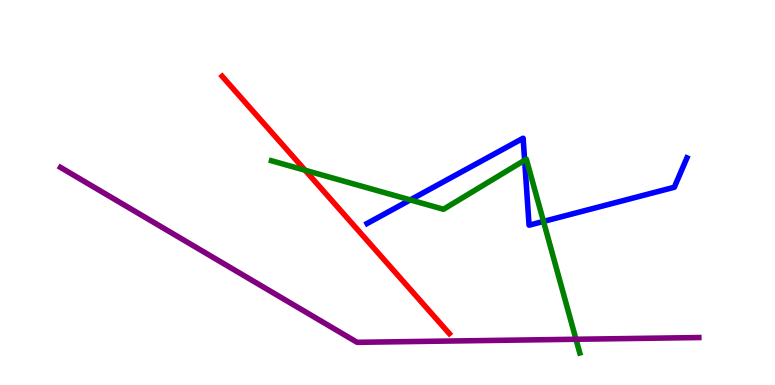[{'lines': ['blue', 'red'], 'intersections': []}, {'lines': ['green', 'red'], 'intersections': [{'x': 3.94, 'y': 5.58}]}, {'lines': ['purple', 'red'], 'intersections': []}, {'lines': ['blue', 'green'], 'intersections': [{'x': 5.29, 'y': 4.81}, {'x': 6.77, 'y': 5.84}, {'x': 7.01, 'y': 4.25}]}, {'lines': ['blue', 'purple'], 'intersections': []}, {'lines': ['green', 'purple'], 'intersections': [{'x': 7.43, 'y': 1.19}]}]